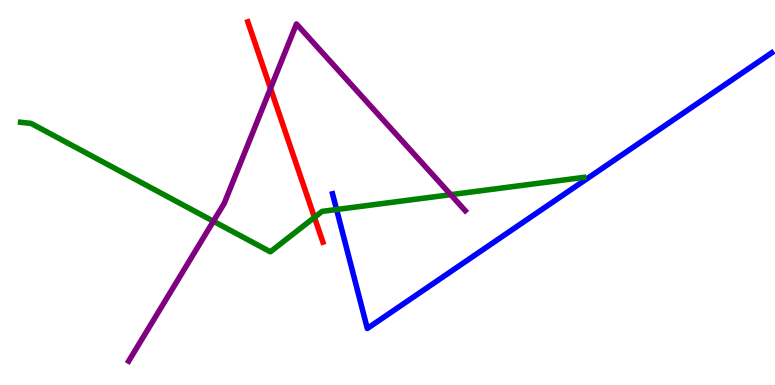[{'lines': ['blue', 'red'], 'intersections': []}, {'lines': ['green', 'red'], 'intersections': [{'x': 4.06, 'y': 4.35}]}, {'lines': ['purple', 'red'], 'intersections': [{'x': 3.49, 'y': 7.7}]}, {'lines': ['blue', 'green'], 'intersections': [{'x': 4.34, 'y': 4.56}]}, {'lines': ['blue', 'purple'], 'intersections': []}, {'lines': ['green', 'purple'], 'intersections': [{'x': 2.75, 'y': 4.25}, {'x': 5.82, 'y': 4.94}]}]